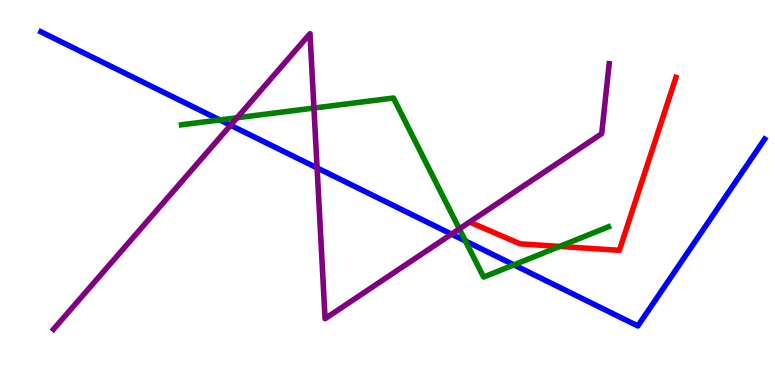[{'lines': ['blue', 'red'], 'intersections': []}, {'lines': ['green', 'red'], 'intersections': [{'x': 7.22, 'y': 3.6}]}, {'lines': ['purple', 'red'], 'intersections': []}, {'lines': ['blue', 'green'], 'intersections': [{'x': 2.84, 'y': 6.88}, {'x': 6.01, 'y': 3.74}, {'x': 6.63, 'y': 3.12}]}, {'lines': ['blue', 'purple'], 'intersections': [{'x': 2.97, 'y': 6.75}, {'x': 4.09, 'y': 5.64}, {'x': 5.83, 'y': 3.92}]}, {'lines': ['green', 'purple'], 'intersections': [{'x': 3.06, 'y': 6.94}, {'x': 4.05, 'y': 7.19}, {'x': 5.93, 'y': 4.05}]}]